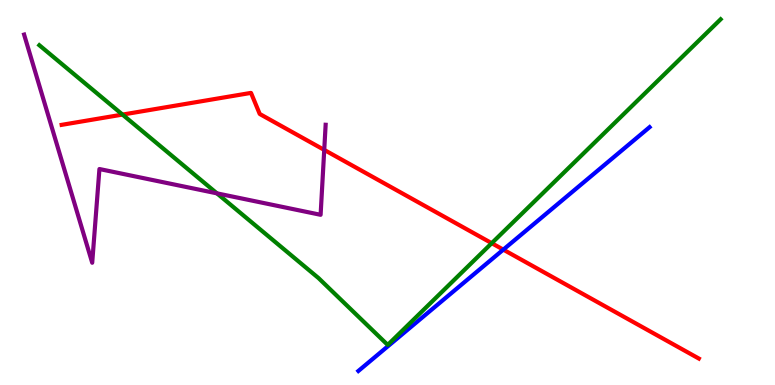[{'lines': ['blue', 'red'], 'intersections': [{'x': 6.49, 'y': 3.52}]}, {'lines': ['green', 'red'], 'intersections': [{'x': 1.58, 'y': 7.02}, {'x': 6.34, 'y': 3.68}]}, {'lines': ['purple', 'red'], 'intersections': [{'x': 4.18, 'y': 6.11}]}, {'lines': ['blue', 'green'], 'intersections': []}, {'lines': ['blue', 'purple'], 'intersections': []}, {'lines': ['green', 'purple'], 'intersections': [{'x': 2.8, 'y': 4.98}]}]